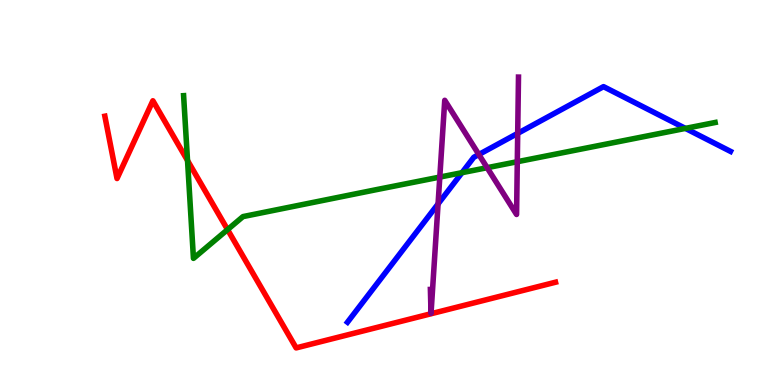[{'lines': ['blue', 'red'], 'intersections': []}, {'lines': ['green', 'red'], 'intersections': [{'x': 2.42, 'y': 5.83}, {'x': 2.94, 'y': 4.04}]}, {'lines': ['purple', 'red'], 'intersections': []}, {'lines': ['blue', 'green'], 'intersections': [{'x': 5.96, 'y': 5.51}, {'x': 8.84, 'y': 6.67}]}, {'lines': ['blue', 'purple'], 'intersections': [{'x': 5.65, 'y': 4.7}, {'x': 6.18, 'y': 5.99}, {'x': 6.68, 'y': 6.54}]}, {'lines': ['green', 'purple'], 'intersections': [{'x': 5.67, 'y': 5.4}, {'x': 6.29, 'y': 5.64}, {'x': 6.67, 'y': 5.8}]}]